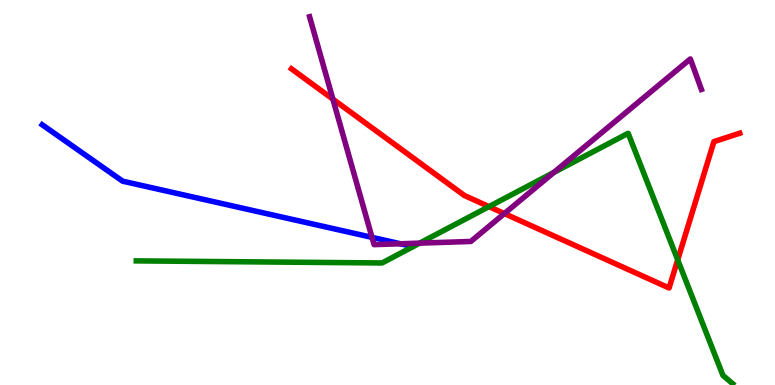[{'lines': ['blue', 'red'], 'intersections': []}, {'lines': ['green', 'red'], 'intersections': [{'x': 6.31, 'y': 4.63}, {'x': 8.74, 'y': 3.25}]}, {'lines': ['purple', 'red'], 'intersections': [{'x': 4.3, 'y': 7.42}, {'x': 6.51, 'y': 4.45}]}, {'lines': ['blue', 'green'], 'intersections': []}, {'lines': ['blue', 'purple'], 'intersections': [{'x': 4.8, 'y': 3.83}, {'x': 5.17, 'y': 3.67}]}, {'lines': ['green', 'purple'], 'intersections': [{'x': 5.42, 'y': 3.68}, {'x': 7.15, 'y': 5.52}]}]